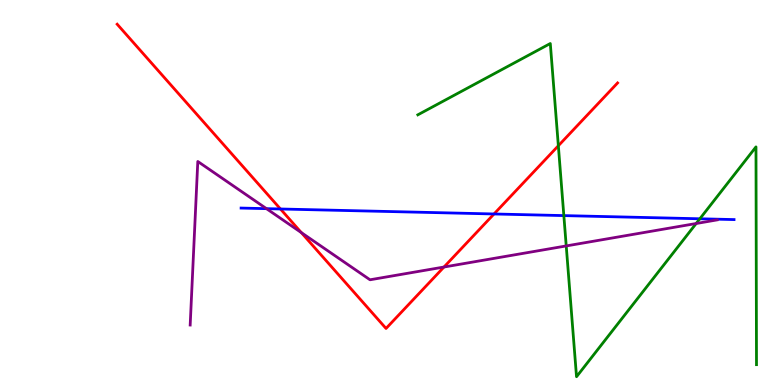[{'lines': ['blue', 'red'], 'intersections': [{'x': 3.62, 'y': 4.57}, {'x': 6.37, 'y': 4.44}]}, {'lines': ['green', 'red'], 'intersections': [{'x': 7.2, 'y': 6.21}]}, {'lines': ['purple', 'red'], 'intersections': [{'x': 3.89, 'y': 3.96}, {'x': 5.73, 'y': 3.06}]}, {'lines': ['blue', 'green'], 'intersections': [{'x': 7.28, 'y': 4.4}, {'x': 9.03, 'y': 4.32}]}, {'lines': ['blue', 'purple'], 'intersections': [{'x': 3.44, 'y': 4.58}]}, {'lines': ['green', 'purple'], 'intersections': [{'x': 7.31, 'y': 3.61}, {'x': 8.98, 'y': 4.19}]}]